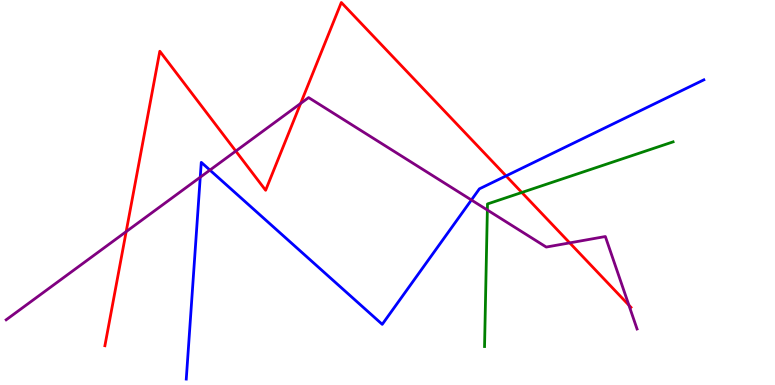[{'lines': ['blue', 'red'], 'intersections': [{'x': 6.53, 'y': 5.43}]}, {'lines': ['green', 'red'], 'intersections': [{'x': 6.73, 'y': 5.0}]}, {'lines': ['purple', 'red'], 'intersections': [{'x': 1.63, 'y': 3.98}, {'x': 3.04, 'y': 6.08}, {'x': 3.88, 'y': 7.31}, {'x': 7.35, 'y': 3.69}, {'x': 8.11, 'y': 2.07}]}, {'lines': ['blue', 'green'], 'intersections': []}, {'lines': ['blue', 'purple'], 'intersections': [{'x': 2.58, 'y': 5.4}, {'x': 2.71, 'y': 5.58}, {'x': 6.08, 'y': 4.81}]}, {'lines': ['green', 'purple'], 'intersections': [{'x': 6.29, 'y': 4.54}]}]